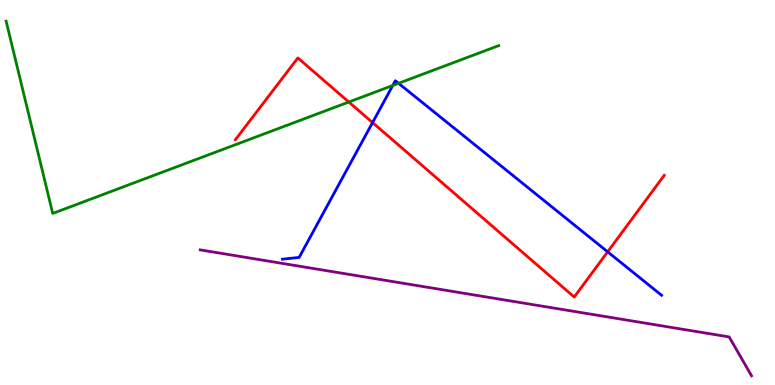[{'lines': ['blue', 'red'], 'intersections': [{'x': 4.81, 'y': 6.82}, {'x': 7.84, 'y': 3.46}]}, {'lines': ['green', 'red'], 'intersections': [{'x': 4.5, 'y': 7.35}]}, {'lines': ['purple', 'red'], 'intersections': []}, {'lines': ['blue', 'green'], 'intersections': [{'x': 5.07, 'y': 7.78}, {'x': 5.14, 'y': 7.84}]}, {'lines': ['blue', 'purple'], 'intersections': []}, {'lines': ['green', 'purple'], 'intersections': []}]